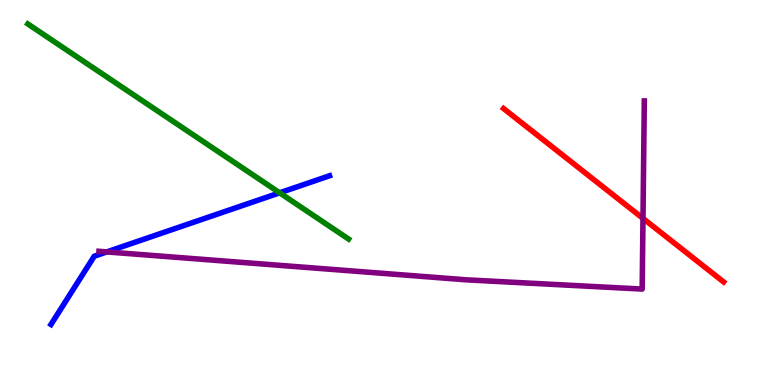[{'lines': ['blue', 'red'], 'intersections': []}, {'lines': ['green', 'red'], 'intersections': []}, {'lines': ['purple', 'red'], 'intersections': [{'x': 8.3, 'y': 4.33}]}, {'lines': ['blue', 'green'], 'intersections': [{'x': 3.61, 'y': 4.99}]}, {'lines': ['blue', 'purple'], 'intersections': [{'x': 1.38, 'y': 3.46}]}, {'lines': ['green', 'purple'], 'intersections': []}]